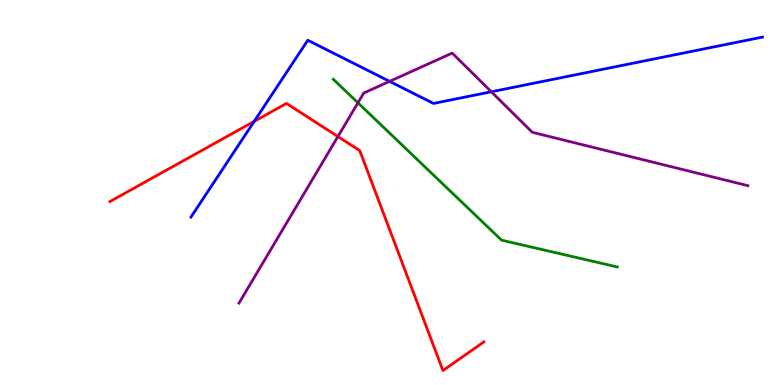[{'lines': ['blue', 'red'], 'intersections': [{'x': 3.28, 'y': 6.85}]}, {'lines': ['green', 'red'], 'intersections': []}, {'lines': ['purple', 'red'], 'intersections': [{'x': 4.36, 'y': 6.45}]}, {'lines': ['blue', 'green'], 'intersections': []}, {'lines': ['blue', 'purple'], 'intersections': [{'x': 5.03, 'y': 7.89}, {'x': 6.34, 'y': 7.62}]}, {'lines': ['green', 'purple'], 'intersections': [{'x': 4.62, 'y': 7.33}]}]